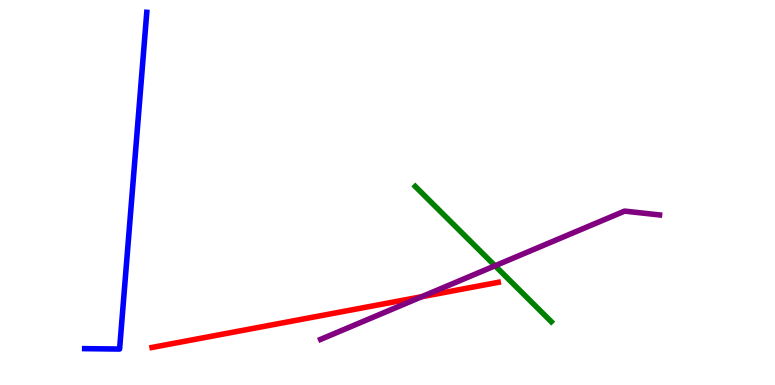[{'lines': ['blue', 'red'], 'intersections': []}, {'lines': ['green', 'red'], 'intersections': []}, {'lines': ['purple', 'red'], 'intersections': [{'x': 5.44, 'y': 2.29}]}, {'lines': ['blue', 'green'], 'intersections': []}, {'lines': ['blue', 'purple'], 'intersections': []}, {'lines': ['green', 'purple'], 'intersections': [{'x': 6.39, 'y': 3.1}]}]